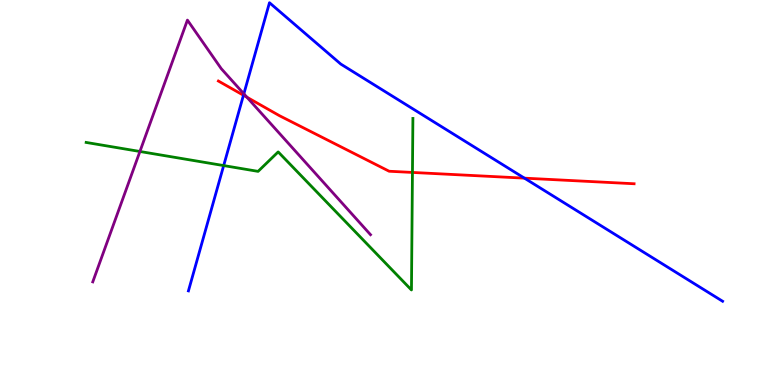[{'lines': ['blue', 'red'], 'intersections': [{'x': 3.14, 'y': 7.53}, {'x': 6.77, 'y': 5.37}]}, {'lines': ['green', 'red'], 'intersections': [{'x': 5.32, 'y': 5.52}]}, {'lines': ['purple', 'red'], 'intersections': [{'x': 3.19, 'y': 7.47}]}, {'lines': ['blue', 'green'], 'intersections': [{'x': 2.89, 'y': 5.7}]}, {'lines': ['blue', 'purple'], 'intersections': [{'x': 3.15, 'y': 7.56}]}, {'lines': ['green', 'purple'], 'intersections': [{'x': 1.81, 'y': 6.07}]}]